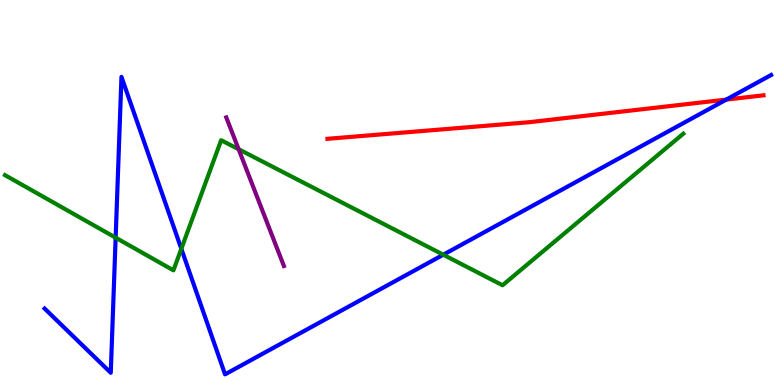[{'lines': ['blue', 'red'], 'intersections': [{'x': 9.37, 'y': 7.41}]}, {'lines': ['green', 'red'], 'intersections': []}, {'lines': ['purple', 'red'], 'intersections': []}, {'lines': ['blue', 'green'], 'intersections': [{'x': 1.49, 'y': 3.83}, {'x': 2.34, 'y': 3.54}, {'x': 5.72, 'y': 3.38}]}, {'lines': ['blue', 'purple'], 'intersections': []}, {'lines': ['green', 'purple'], 'intersections': [{'x': 3.08, 'y': 6.12}]}]